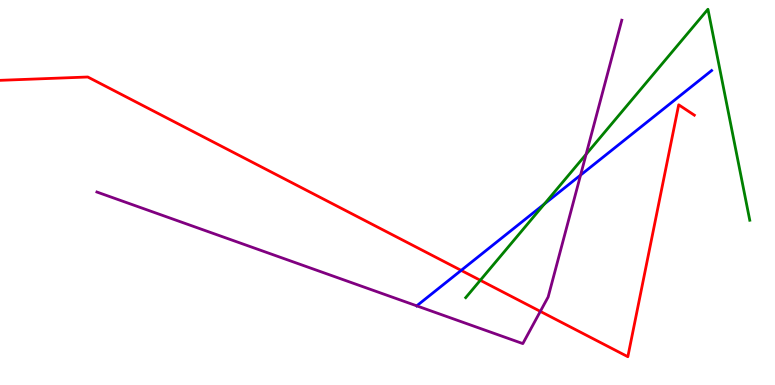[{'lines': ['blue', 'red'], 'intersections': [{'x': 5.95, 'y': 2.98}]}, {'lines': ['green', 'red'], 'intersections': [{'x': 6.2, 'y': 2.72}]}, {'lines': ['purple', 'red'], 'intersections': [{'x': 6.97, 'y': 1.91}]}, {'lines': ['blue', 'green'], 'intersections': [{'x': 7.02, 'y': 4.7}]}, {'lines': ['blue', 'purple'], 'intersections': [{'x': 5.38, 'y': 2.06}, {'x': 7.49, 'y': 5.45}]}, {'lines': ['green', 'purple'], 'intersections': [{'x': 7.56, 'y': 5.99}]}]